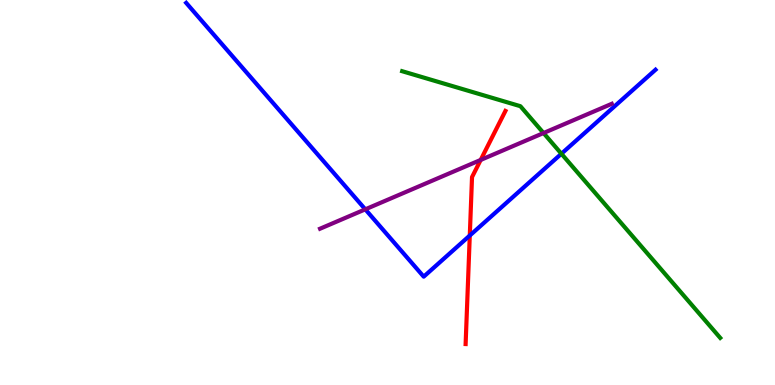[{'lines': ['blue', 'red'], 'intersections': [{'x': 6.06, 'y': 3.88}]}, {'lines': ['green', 'red'], 'intersections': []}, {'lines': ['purple', 'red'], 'intersections': [{'x': 6.2, 'y': 5.85}]}, {'lines': ['blue', 'green'], 'intersections': [{'x': 7.24, 'y': 6.01}]}, {'lines': ['blue', 'purple'], 'intersections': [{'x': 4.71, 'y': 4.56}]}, {'lines': ['green', 'purple'], 'intersections': [{'x': 7.01, 'y': 6.54}]}]